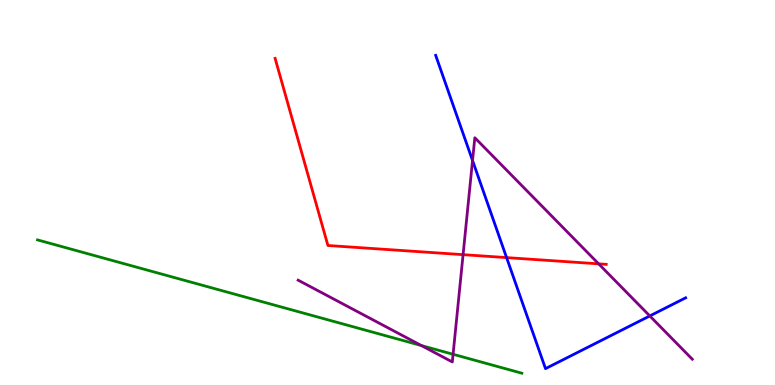[{'lines': ['blue', 'red'], 'intersections': [{'x': 6.54, 'y': 3.31}]}, {'lines': ['green', 'red'], 'intersections': []}, {'lines': ['purple', 'red'], 'intersections': [{'x': 5.98, 'y': 3.39}, {'x': 7.72, 'y': 3.15}]}, {'lines': ['blue', 'green'], 'intersections': []}, {'lines': ['blue', 'purple'], 'intersections': [{'x': 6.1, 'y': 5.83}, {'x': 8.38, 'y': 1.79}]}, {'lines': ['green', 'purple'], 'intersections': [{'x': 5.44, 'y': 1.02}, {'x': 5.85, 'y': 0.798}]}]